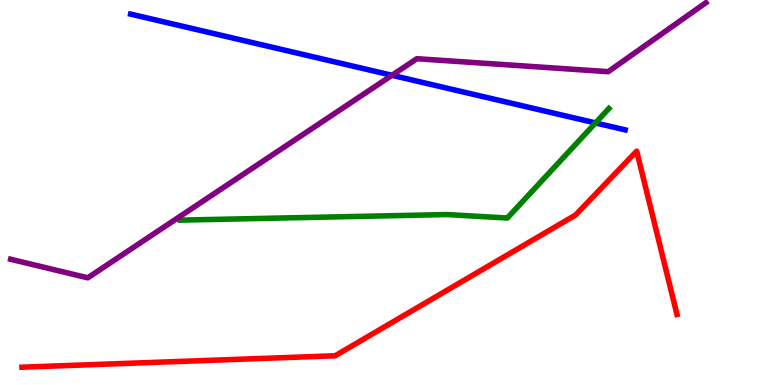[{'lines': ['blue', 'red'], 'intersections': []}, {'lines': ['green', 'red'], 'intersections': []}, {'lines': ['purple', 'red'], 'intersections': []}, {'lines': ['blue', 'green'], 'intersections': [{'x': 7.68, 'y': 6.81}]}, {'lines': ['blue', 'purple'], 'intersections': [{'x': 5.06, 'y': 8.04}]}, {'lines': ['green', 'purple'], 'intersections': []}]